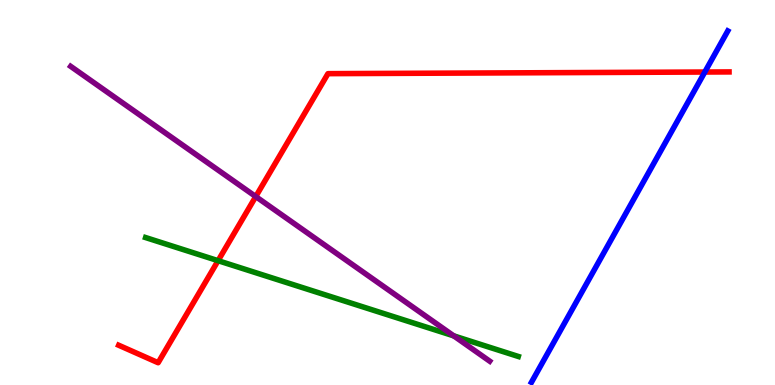[{'lines': ['blue', 'red'], 'intersections': [{'x': 9.09, 'y': 8.13}]}, {'lines': ['green', 'red'], 'intersections': [{'x': 2.81, 'y': 3.23}]}, {'lines': ['purple', 'red'], 'intersections': [{'x': 3.3, 'y': 4.89}]}, {'lines': ['blue', 'green'], 'intersections': []}, {'lines': ['blue', 'purple'], 'intersections': []}, {'lines': ['green', 'purple'], 'intersections': [{'x': 5.85, 'y': 1.28}]}]